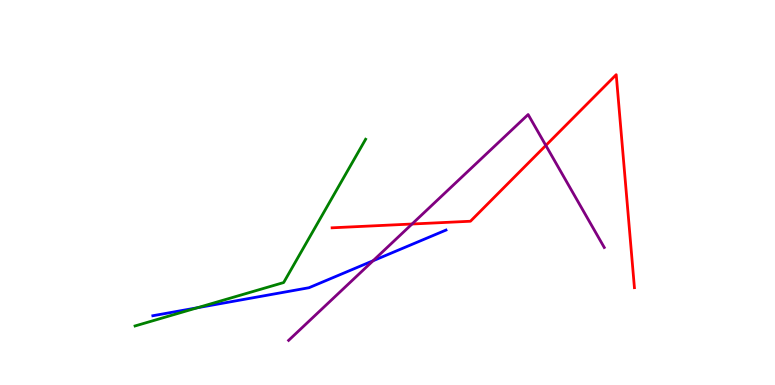[{'lines': ['blue', 'red'], 'intersections': []}, {'lines': ['green', 'red'], 'intersections': []}, {'lines': ['purple', 'red'], 'intersections': [{'x': 5.32, 'y': 4.18}, {'x': 7.04, 'y': 6.22}]}, {'lines': ['blue', 'green'], 'intersections': [{'x': 2.55, 'y': 2.01}]}, {'lines': ['blue', 'purple'], 'intersections': [{'x': 4.81, 'y': 3.23}]}, {'lines': ['green', 'purple'], 'intersections': []}]